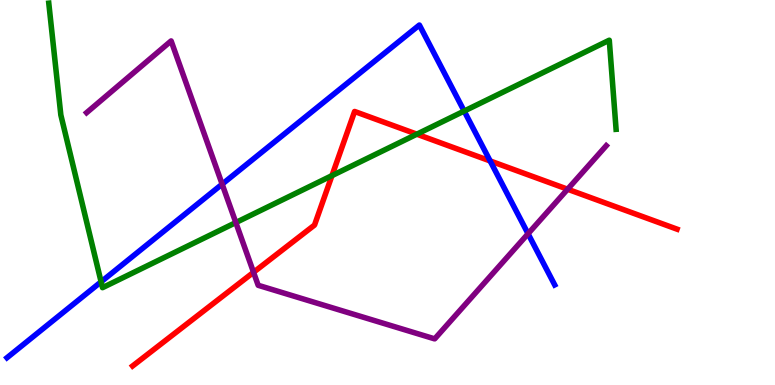[{'lines': ['blue', 'red'], 'intersections': [{'x': 6.32, 'y': 5.82}]}, {'lines': ['green', 'red'], 'intersections': [{'x': 4.28, 'y': 5.44}, {'x': 5.38, 'y': 6.51}]}, {'lines': ['purple', 'red'], 'intersections': [{'x': 3.27, 'y': 2.93}, {'x': 7.32, 'y': 5.09}]}, {'lines': ['blue', 'green'], 'intersections': [{'x': 1.3, 'y': 2.68}, {'x': 5.99, 'y': 7.12}]}, {'lines': ['blue', 'purple'], 'intersections': [{'x': 2.87, 'y': 5.22}, {'x': 6.81, 'y': 3.93}]}, {'lines': ['green', 'purple'], 'intersections': [{'x': 3.04, 'y': 4.22}]}]